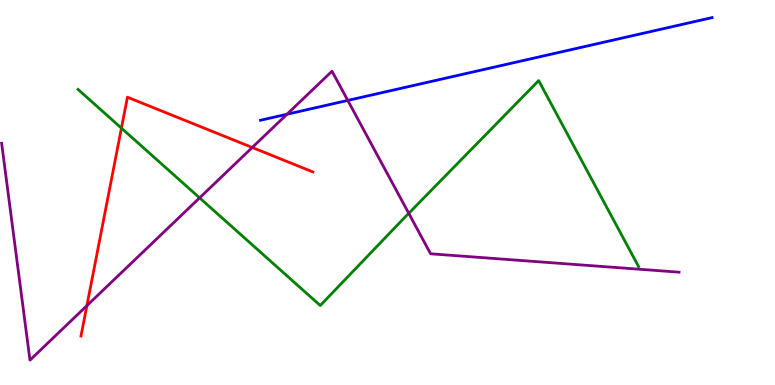[{'lines': ['blue', 'red'], 'intersections': []}, {'lines': ['green', 'red'], 'intersections': [{'x': 1.57, 'y': 6.67}]}, {'lines': ['purple', 'red'], 'intersections': [{'x': 1.12, 'y': 2.06}, {'x': 3.25, 'y': 6.17}]}, {'lines': ['blue', 'green'], 'intersections': []}, {'lines': ['blue', 'purple'], 'intersections': [{'x': 3.7, 'y': 7.03}, {'x': 4.49, 'y': 7.39}]}, {'lines': ['green', 'purple'], 'intersections': [{'x': 2.58, 'y': 4.86}, {'x': 5.27, 'y': 4.46}]}]